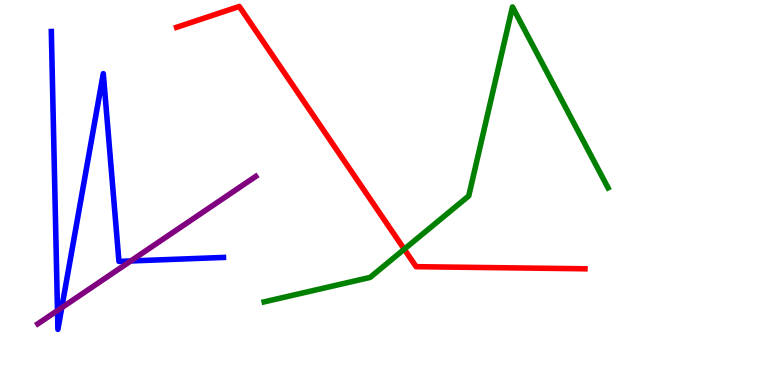[{'lines': ['blue', 'red'], 'intersections': []}, {'lines': ['green', 'red'], 'intersections': [{'x': 5.22, 'y': 3.53}]}, {'lines': ['purple', 'red'], 'intersections': []}, {'lines': ['blue', 'green'], 'intersections': []}, {'lines': ['blue', 'purple'], 'intersections': [{'x': 0.742, 'y': 1.93}, {'x': 0.797, 'y': 2.01}, {'x': 1.69, 'y': 3.22}]}, {'lines': ['green', 'purple'], 'intersections': []}]